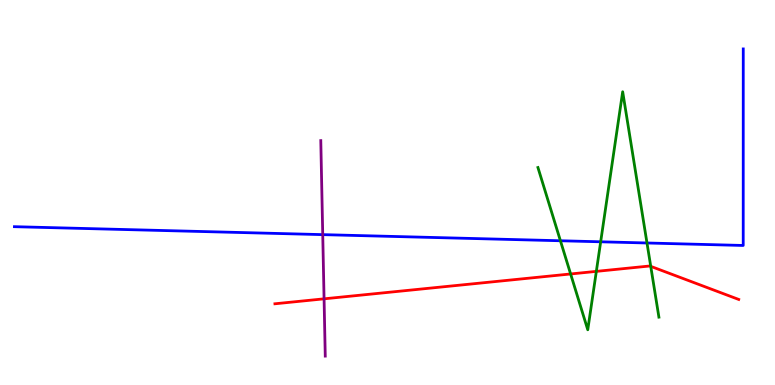[{'lines': ['blue', 'red'], 'intersections': []}, {'lines': ['green', 'red'], 'intersections': [{'x': 7.36, 'y': 2.88}, {'x': 7.69, 'y': 2.95}, {'x': 8.4, 'y': 3.08}]}, {'lines': ['purple', 'red'], 'intersections': [{'x': 4.18, 'y': 2.24}]}, {'lines': ['blue', 'green'], 'intersections': [{'x': 7.23, 'y': 3.75}, {'x': 7.75, 'y': 3.72}, {'x': 8.35, 'y': 3.69}]}, {'lines': ['blue', 'purple'], 'intersections': [{'x': 4.16, 'y': 3.91}]}, {'lines': ['green', 'purple'], 'intersections': []}]